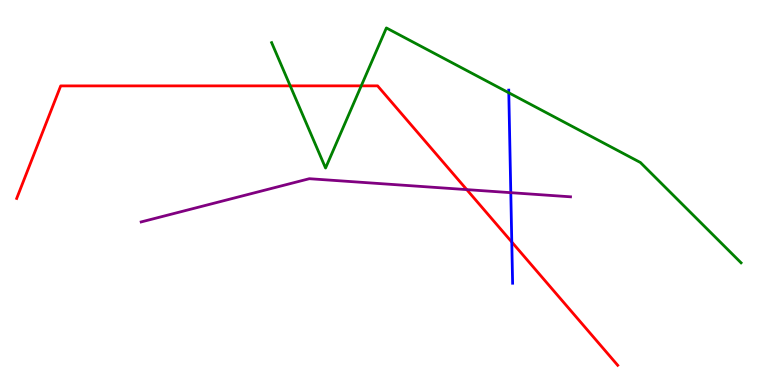[{'lines': ['blue', 'red'], 'intersections': [{'x': 6.6, 'y': 3.71}]}, {'lines': ['green', 'red'], 'intersections': [{'x': 3.74, 'y': 7.77}, {'x': 4.66, 'y': 7.77}]}, {'lines': ['purple', 'red'], 'intersections': [{'x': 6.02, 'y': 5.07}]}, {'lines': ['blue', 'green'], 'intersections': [{'x': 6.57, 'y': 7.59}]}, {'lines': ['blue', 'purple'], 'intersections': [{'x': 6.59, 'y': 5.0}]}, {'lines': ['green', 'purple'], 'intersections': []}]